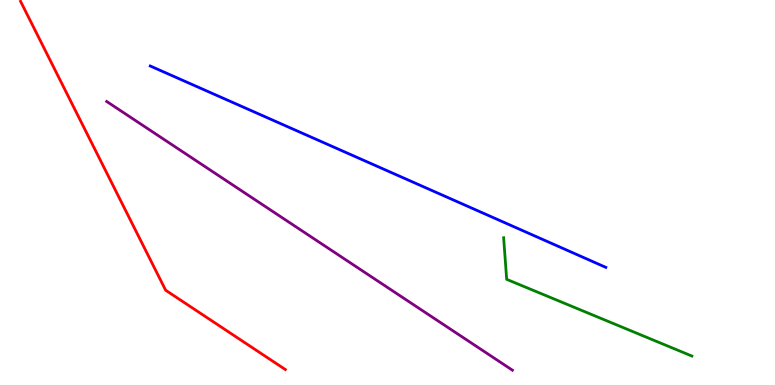[{'lines': ['blue', 'red'], 'intersections': []}, {'lines': ['green', 'red'], 'intersections': []}, {'lines': ['purple', 'red'], 'intersections': []}, {'lines': ['blue', 'green'], 'intersections': []}, {'lines': ['blue', 'purple'], 'intersections': []}, {'lines': ['green', 'purple'], 'intersections': []}]